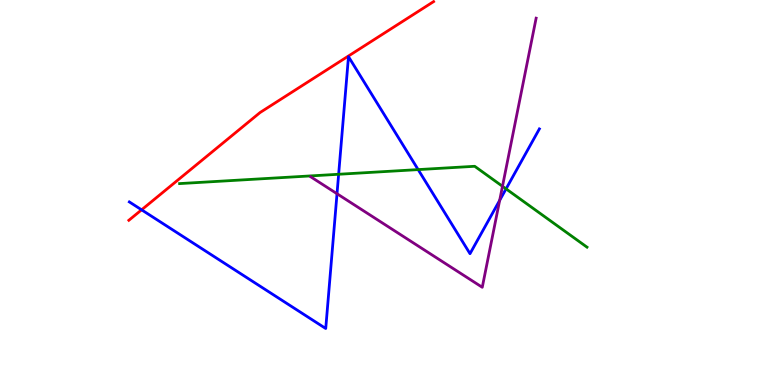[{'lines': ['blue', 'red'], 'intersections': [{'x': 1.83, 'y': 4.55}]}, {'lines': ['green', 'red'], 'intersections': []}, {'lines': ['purple', 'red'], 'intersections': []}, {'lines': ['blue', 'green'], 'intersections': [{'x': 4.37, 'y': 5.47}, {'x': 5.4, 'y': 5.59}, {'x': 6.53, 'y': 5.09}]}, {'lines': ['blue', 'purple'], 'intersections': [{'x': 4.35, 'y': 4.97}, {'x': 6.45, 'y': 4.8}]}, {'lines': ['green', 'purple'], 'intersections': [{'x': 6.48, 'y': 5.16}]}]